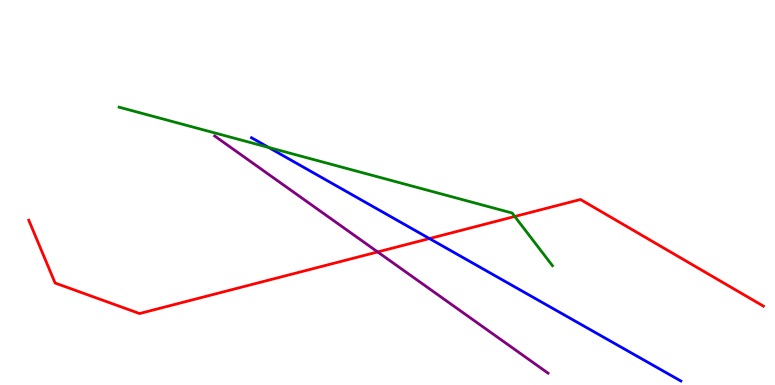[{'lines': ['blue', 'red'], 'intersections': [{'x': 5.54, 'y': 3.8}]}, {'lines': ['green', 'red'], 'intersections': [{'x': 6.64, 'y': 4.38}]}, {'lines': ['purple', 'red'], 'intersections': [{'x': 4.87, 'y': 3.46}]}, {'lines': ['blue', 'green'], 'intersections': [{'x': 3.47, 'y': 6.17}]}, {'lines': ['blue', 'purple'], 'intersections': []}, {'lines': ['green', 'purple'], 'intersections': []}]